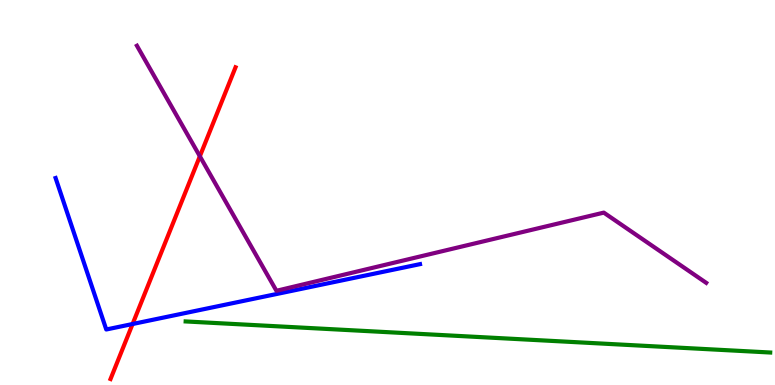[{'lines': ['blue', 'red'], 'intersections': [{'x': 1.71, 'y': 1.58}]}, {'lines': ['green', 'red'], 'intersections': []}, {'lines': ['purple', 'red'], 'intersections': [{'x': 2.58, 'y': 5.94}]}, {'lines': ['blue', 'green'], 'intersections': []}, {'lines': ['blue', 'purple'], 'intersections': []}, {'lines': ['green', 'purple'], 'intersections': []}]